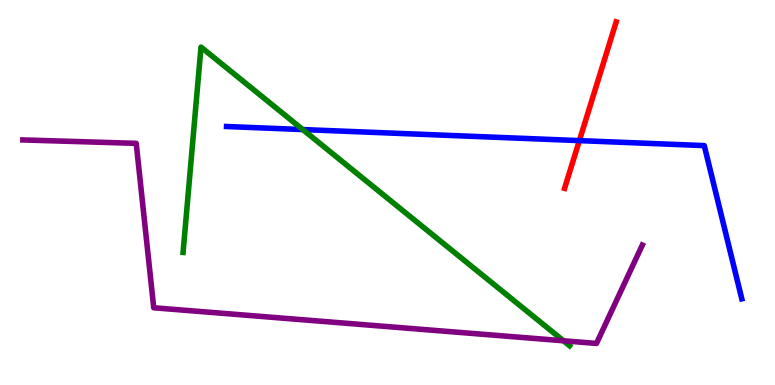[{'lines': ['blue', 'red'], 'intersections': [{'x': 7.48, 'y': 6.35}]}, {'lines': ['green', 'red'], 'intersections': []}, {'lines': ['purple', 'red'], 'intersections': []}, {'lines': ['blue', 'green'], 'intersections': [{'x': 3.91, 'y': 6.63}]}, {'lines': ['blue', 'purple'], 'intersections': []}, {'lines': ['green', 'purple'], 'intersections': [{'x': 7.27, 'y': 1.15}]}]